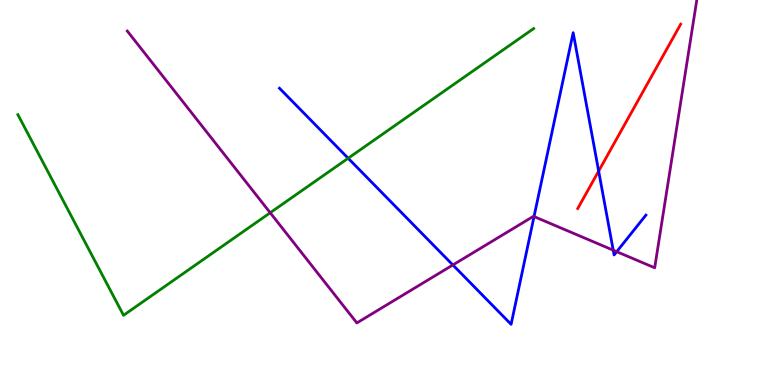[{'lines': ['blue', 'red'], 'intersections': [{'x': 7.72, 'y': 5.56}]}, {'lines': ['green', 'red'], 'intersections': []}, {'lines': ['purple', 'red'], 'intersections': []}, {'lines': ['blue', 'green'], 'intersections': [{'x': 4.49, 'y': 5.89}]}, {'lines': ['blue', 'purple'], 'intersections': [{'x': 5.84, 'y': 3.12}, {'x': 6.89, 'y': 4.37}, {'x': 7.91, 'y': 3.5}, {'x': 7.96, 'y': 3.46}]}, {'lines': ['green', 'purple'], 'intersections': [{'x': 3.49, 'y': 4.47}]}]